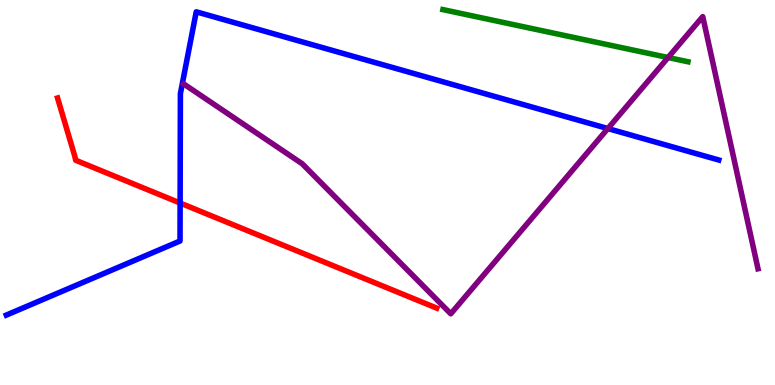[{'lines': ['blue', 'red'], 'intersections': [{'x': 2.32, 'y': 4.73}]}, {'lines': ['green', 'red'], 'intersections': []}, {'lines': ['purple', 'red'], 'intersections': []}, {'lines': ['blue', 'green'], 'intersections': []}, {'lines': ['blue', 'purple'], 'intersections': [{'x': 7.84, 'y': 6.66}]}, {'lines': ['green', 'purple'], 'intersections': [{'x': 8.62, 'y': 8.51}]}]